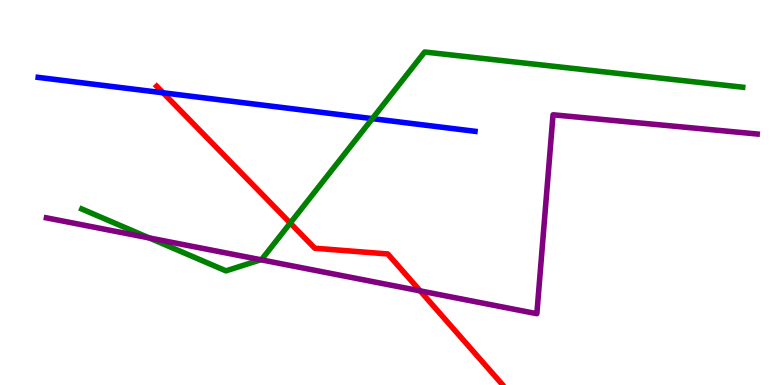[{'lines': ['blue', 'red'], 'intersections': [{'x': 2.1, 'y': 7.59}]}, {'lines': ['green', 'red'], 'intersections': [{'x': 3.75, 'y': 4.21}]}, {'lines': ['purple', 'red'], 'intersections': [{'x': 5.42, 'y': 2.44}]}, {'lines': ['blue', 'green'], 'intersections': [{'x': 4.8, 'y': 6.92}]}, {'lines': ['blue', 'purple'], 'intersections': []}, {'lines': ['green', 'purple'], 'intersections': [{'x': 1.93, 'y': 3.82}, {'x': 3.37, 'y': 3.25}]}]